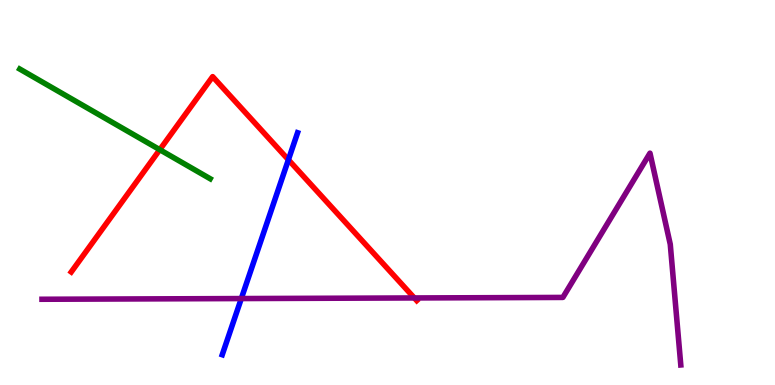[{'lines': ['blue', 'red'], 'intersections': [{'x': 3.72, 'y': 5.85}]}, {'lines': ['green', 'red'], 'intersections': [{'x': 2.06, 'y': 6.11}]}, {'lines': ['purple', 'red'], 'intersections': [{'x': 5.35, 'y': 2.26}]}, {'lines': ['blue', 'green'], 'intersections': []}, {'lines': ['blue', 'purple'], 'intersections': [{'x': 3.11, 'y': 2.25}]}, {'lines': ['green', 'purple'], 'intersections': []}]